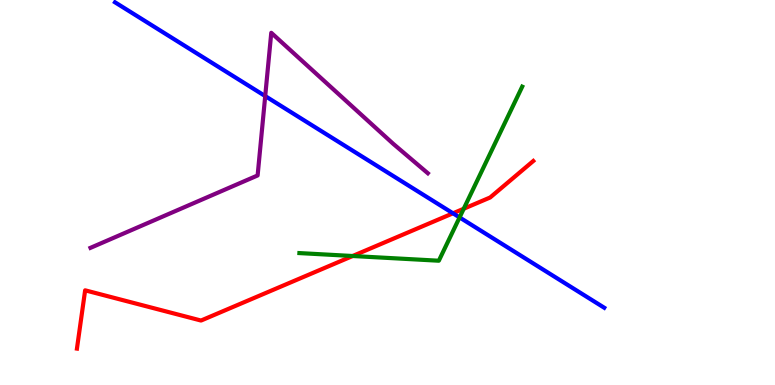[{'lines': ['blue', 'red'], 'intersections': [{'x': 5.85, 'y': 4.46}]}, {'lines': ['green', 'red'], 'intersections': [{'x': 4.55, 'y': 3.35}, {'x': 5.98, 'y': 4.58}]}, {'lines': ['purple', 'red'], 'intersections': []}, {'lines': ['blue', 'green'], 'intersections': [{'x': 5.93, 'y': 4.35}]}, {'lines': ['blue', 'purple'], 'intersections': [{'x': 3.42, 'y': 7.5}]}, {'lines': ['green', 'purple'], 'intersections': []}]